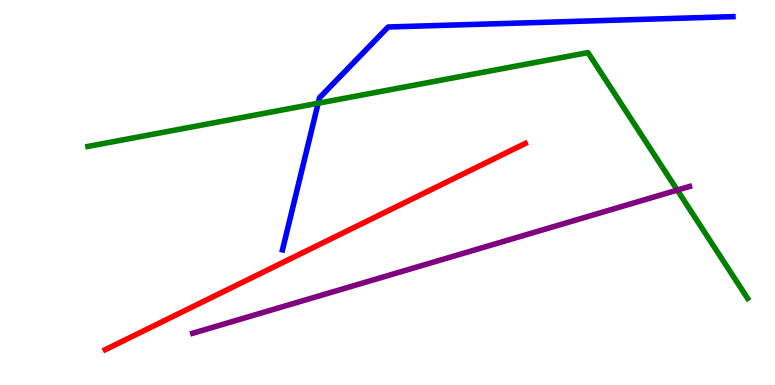[{'lines': ['blue', 'red'], 'intersections': []}, {'lines': ['green', 'red'], 'intersections': []}, {'lines': ['purple', 'red'], 'intersections': []}, {'lines': ['blue', 'green'], 'intersections': [{'x': 4.11, 'y': 7.32}]}, {'lines': ['blue', 'purple'], 'intersections': []}, {'lines': ['green', 'purple'], 'intersections': [{'x': 8.74, 'y': 5.06}]}]